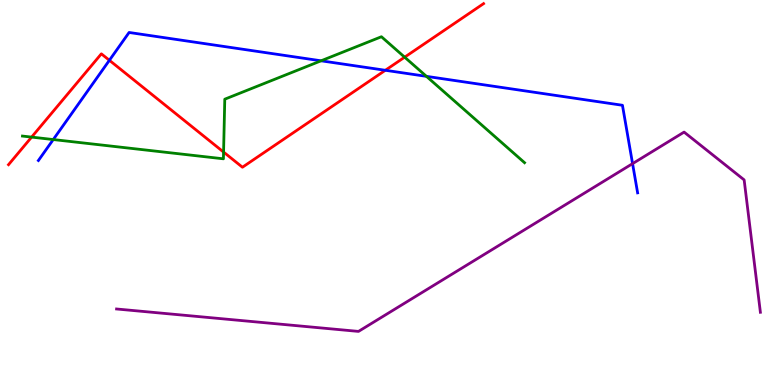[{'lines': ['blue', 'red'], 'intersections': [{'x': 1.41, 'y': 8.43}, {'x': 4.97, 'y': 8.17}]}, {'lines': ['green', 'red'], 'intersections': [{'x': 0.408, 'y': 6.44}, {'x': 2.88, 'y': 6.05}, {'x': 5.22, 'y': 8.51}]}, {'lines': ['purple', 'red'], 'intersections': []}, {'lines': ['blue', 'green'], 'intersections': [{'x': 0.687, 'y': 6.38}, {'x': 4.14, 'y': 8.42}, {'x': 5.5, 'y': 8.02}]}, {'lines': ['blue', 'purple'], 'intersections': [{'x': 8.16, 'y': 5.75}]}, {'lines': ['green', 'purple'], 'intersections': []}]